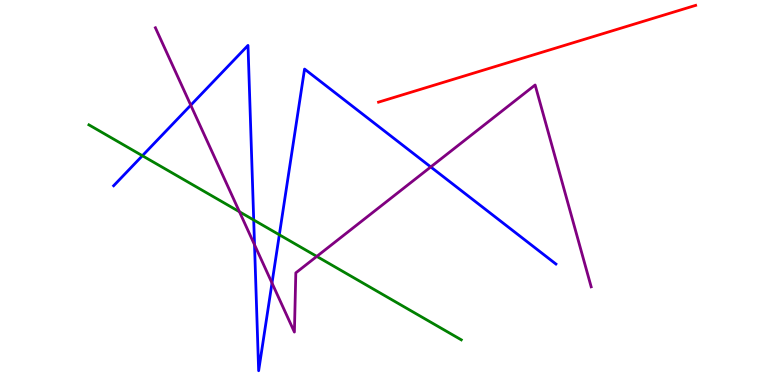[{'lines': ['blue', 'red'], 'intersections': []}, {'lines': ['green', 'red'], 'intersections': []}, {'lines': ['purple', 'red'], 'intersections': []}, {'lines': ['blue', 'green'], 'intersections': [{'x': 1.84, 'y': 5.96}, {'x': 3.27, 'y': 4.29}, {'x': 3.6, 'y': 3.9}]}, {'lines': ['blue', 'purple'], 'intersections': [{'x': 2.46, 'y': 7.27}, {'x': 3.28, 'y': 3.64}, {'x': 3.51, 'y': 2.65}, {'x': 5.56, 'y': 5.66}]}, {'lines': ['green', 'purple'], 'intersections': [{'x': 3.09, 'y': 4.5}, {'x': 4.09, 'y': 3.34}]}]